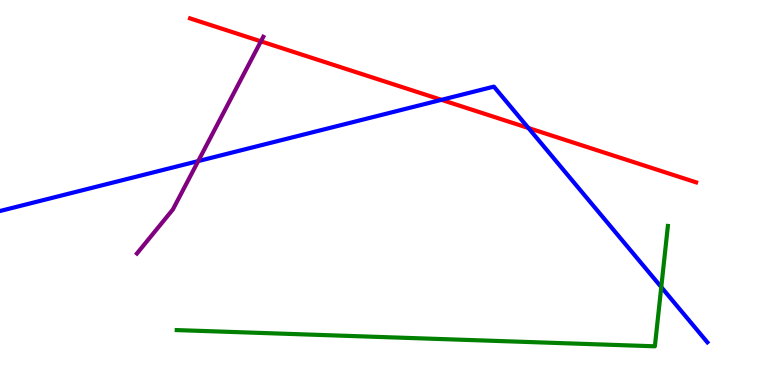[{'lines': ['blue', 'red'], 'intersections': [{'x': 5.7, 'y': 7.41}, {'x': 6.82, 'y': 6.68}]}, {'lines': ['green', 'red'], 'intersections': []}, {'lines': ['purple', 'red'], 'intersections': [{'x': 3.37, 'y': 8.93}]}, {'lines': ['blue', 'green'], 'intersections': [{'x': 8.53, 'y': 2.54}]}, {'lines': ['blue', 'purple'], 'intersections': [{'x': 2.56, 'y': 5.82}]}, {'lines': ['green', 'purple'], 'intersections': []}]